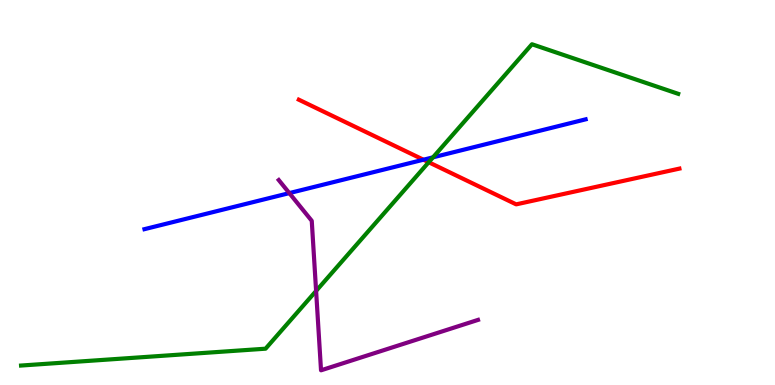[{'lines': ['blue', 'red'], 'intersections': [{'x': 5.46, 'y': 5.85}]}, {'lines': ['green', 'red'], 'intersections': [{'x': 5.53, 'y': 5.79}]}, {'lines': ['purple', 'red'], 'intersections': []}, {'lines': ['blue', 'green'], 'intersections': [{'x': 5.59, 'y': 5.91}]}, {'lines': ['blue', 'purple'], 'intersections': [{'x': 3.73, 'y': 4.98}]}, {'lines': ['green', 'purple'], 'intersections': [{'x': 4.08, 'y': 2.44}]}]